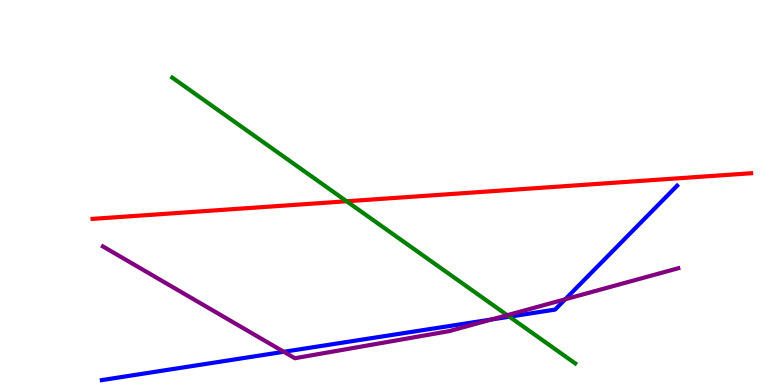[{'lines': ['blue', 'red'], 'intersections': []}, {'lines': ['green', 'red'], 'intersections': [{'x': 4.47, 'y': 4.77}]}, {'lines': ['purple', 'red'], 'intersections': []}, {'lines': ['blue', 'green'], 'intersections': [{'x': 6.57, 'y': 1.77}]}, {'lines': ['blue', 'purple'], 'intersections': [{'x': 3.66, 'y': 0.863}, {'x': 6.35, 'y': 1.7}, {'x': 7.29, 'y': 2.23}]}, {'lines': ['green', 'purple'], 'intersections': [{'x': 6.55, 'y': 1.81}]}]